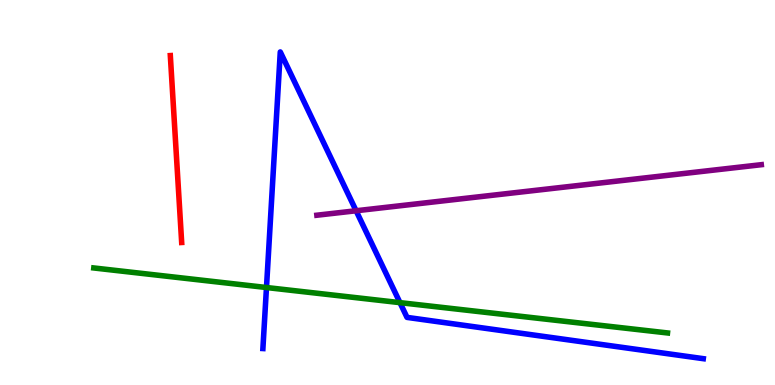[{'lines': ['blue', 'red'], 'intersections': []}, {'lines': ['green', 'red'], 'intersections': []}, {'lines': ['purple', 'red'], 'intersections': []}, {'lines': ['blue', 'green'], 'intersections': [{'x': 3.44, 'y': 2.53}, {'x': 5.16, 'y': 2.14}]}, {'lines': ['blue', 'purple'], 'intersections': [{'x': 4.59, 'y': 4.53}]}, {'lines': ['green', 'purple'], 'intersections': []}]